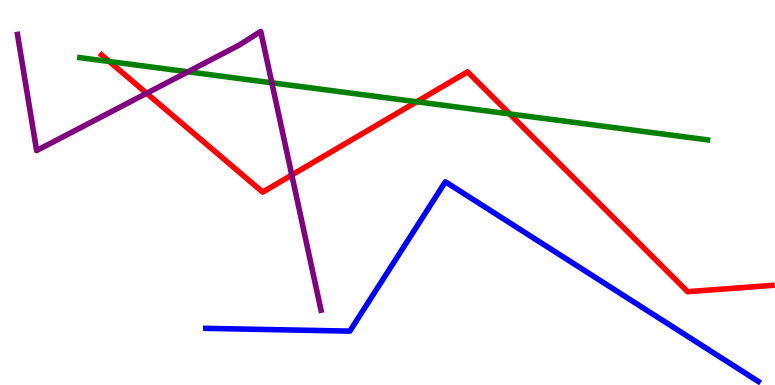[{'lines': ['blue', 'red'], 'intersections': []}, {'lines': ['green', 'red'], 'intersections': [{'x': 1.41, 'y': 8.4}, {'x': 5.38, 'y': 7.36}, {'x': 6.58, 'y': 7.04}]}, {'lines': ['purple', 'red'], 'intersections': [{'x': 1.89, 'y': 7.58}, {'x': 3.76, 'y': 5.45}]}, {'lines': ['blue', 'green'], 'intersections': []}, {'lines': ['blue', 'purple'], 'intersections': []}, {'lines': ['green', 'purple'], 'intersections': [{'x': 2.42, 'y': 8.14}, {'x': 3.51, 'y': 7.85}]}]